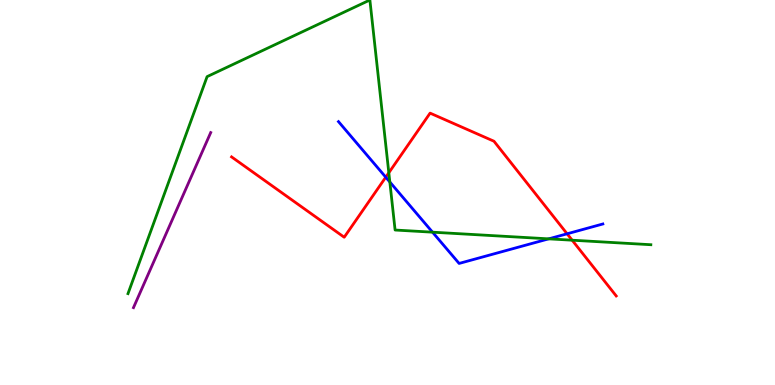[{'lines': ['blue', 'red'], 'intersections': [{'x': 4.98, 'y': 5.4}, {'x': 7.32, 'y': 3.93}]}, {'lines': ['green', 'red'], 'intersections': [{'x': 5.02, 'y': 5.51}, {'x': 7.38, 'y': 3.76}]}, {'lines': ['purple', 'red'], 'intersections': []}, {'lines': ['blue', 'green'], 'intersections': [{'x': 5.03, 'y': 5.27}, {'x': 5.58, 'y': 3.97}, {'x': 7.08, 'y': 3.8}]}, {'lines': ['blue', 'purple'], 'intersections': []}, {'lines': ['green', 'purple'], 'intersections': []}]